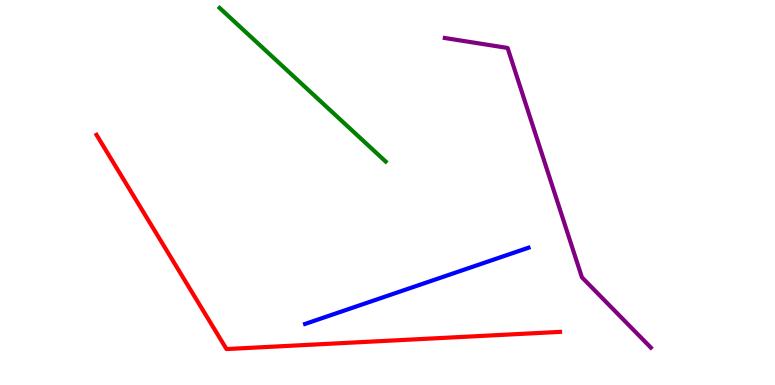[{'lines': ['blue', 'red'], 'intersections': []}, {'lines': ['green', 'red'], 'intersections': []}, {'lines': ['purple', 'red'], 'intersections': []}, {'lines': ['blue', 'green'], 'intersections': []}, {'lines': ['blue', 'purple'], 'intersections': []}, {'lines': ['green', 'purple'], 'intersections': []}]